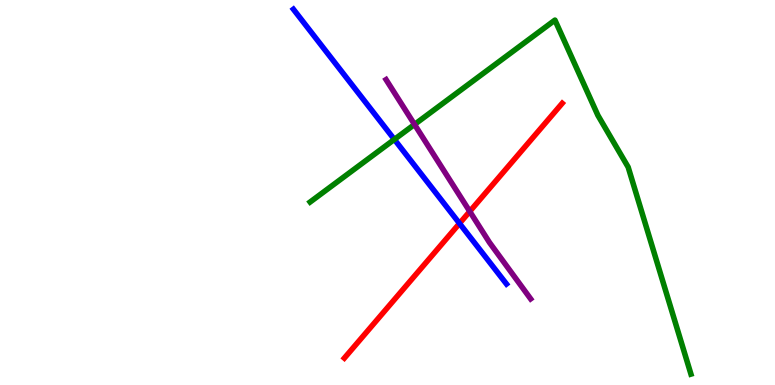[{'lines': ['blue', 'red'], 'intersections': [{'x': 5.93, 'y': 4.2}]}, {'lines': ['green', 'red'], 'intersections': []}, {'lines': ['purple', 'red'], 'intersections': [{'x': 6.06, 'y': 4.51}]}, {'lines': ['blue', 'green'], 'intersections': [{'x': 5.09, 'y': 6.38}]}, {'lines': ['blue', 'purple'], 'intersections': []}, {'lines': ['green', 'purple'], 'intersections': [{'x': 5.35, 'y': 6.77}]}]